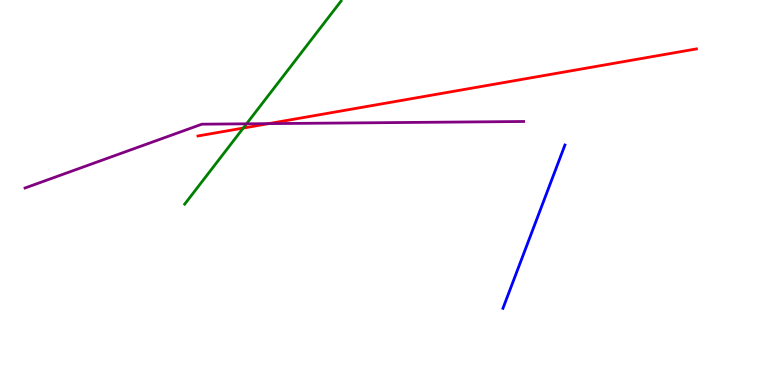[{'lines': ['blue', 'red'], 'intersections': []}, {'lines': ['green', 'red'], 'intersections': [{'x': 3.14, 'y': 6.67}]}, {'lines': ['purple', 'red'], 'intersections': [{'x': 3.47, 'y': 6.79}]}, {'lines': ['blue', 'green'], 'intersections': []}, {'lines': ['blue', 'purple'], 'intersections': []}, {'lines': ['green', 'purple'], 'intersections': [{'x': 3.18, 'y': 6.78}]}]